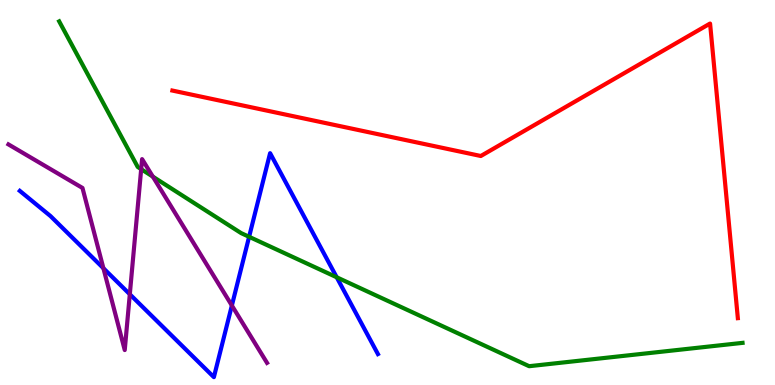[{'lines': ['blue', 'red'], 'intersections': []}, {'lines': ['green', 'red'], 'intersections': []}, {'lines': ['purple', 'red'], 'intersections': []}, {'lines': ['blue', 'green'], 'intersections': [{'x': 3.21, 'y': 3.85}, {'x': 4.34, 'y': 2.8}]}, {'lines': ['blue', 'purple'], 'intersections': [{'x': 1.33, 'y': 3.03}, {'x': 1.67, 'y': 2.36}, {'x': 2.99, 'y': 2.06}]}, {'lines': ['green', 'purple'], 'intersections': [{'x': 1.82, 'y': 5.61}, {'x': 1.97, 'y': 5.41}]}]